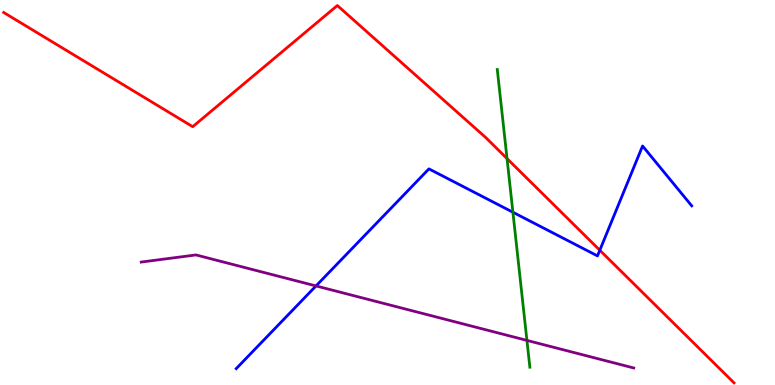[{'lines': ['blue', 'red'], 'intersections': [{'x': 7.74, 'y': 3.5}]}, {'lines': ['green', 'red'], 'intersections': [{'x': 6.54, 'y': 5.88}]}, {'lines': ['purple', 'red'], 'intersections': []}, {'lines': ['blue', 'green'], 'intersections': [{'x': 6.62, 'y': 4.49}]}, {'lines': ['blue', 'purple'], 'intersections': [{'x': 4.08, 'y': 2.57}]}, {'lines': ['green', 'purple'], 'intersections': [{'x': 6.8, 'y': 1.16}]}]